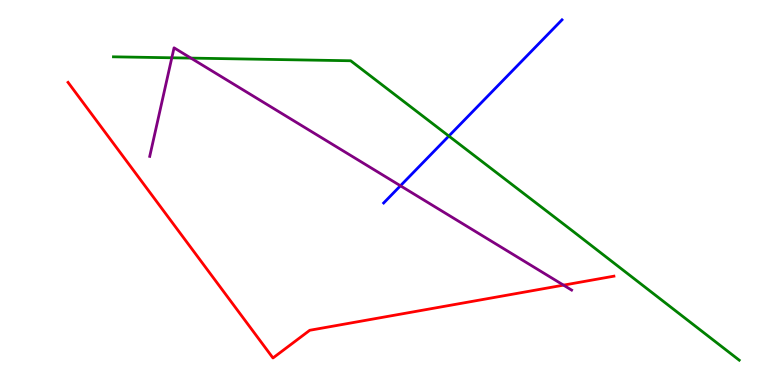[{'lines': ['blue', 'red'], 'intersections': []}, {'lines': ['green', 'red'], 'intersections': []}, {'lines': ['purple', 'red'], 'intersections': [{'x': 7.27, 'y': 2.59}]}, {'lines': ['blue', 'green'], 'intersections': [{'x': 5.79, 'y': 6.47}]}, {'lines': ['blue', 'purple'], 'intersections': [{'x': 5.17, 'y': 5.17}]}, {'lines': ['green', 'purple'], 'intersections': [{'x': 2.22, 'y': 8.5}, {'x': 2.46, 'y': 8.49}]}]